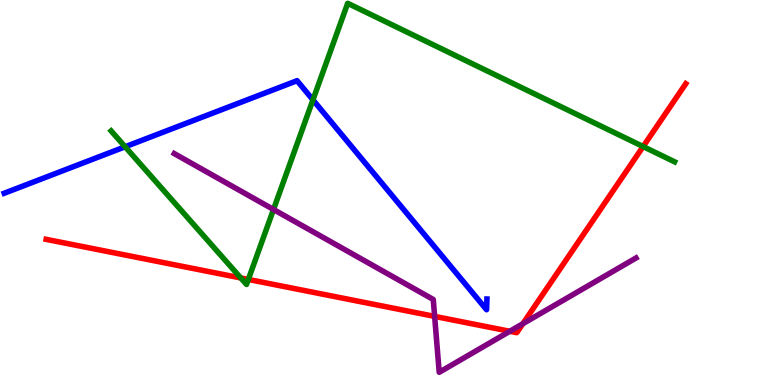[{'lines': ['blue', 'red'], 'intersections': []}, {'lines': ['green', 'red'], 'intersections': [{'x': 3.11, 'y': 2.78}, {'x': 3.2, 'y': 2.74}, {'x': 8.3, 'y': 6.19}]}, {'lines': ['purple', 'red'], 'intersections': [{'x': 5.61, 'y': 1.78}, {'x': 6.58, 'y': 1.4}, {'x': 6.75, 'y': 1.59}]}, {'lines': ['blue', 'green'], 'intersections': [{'x': 1.61, 'y': 6.19}, {'x': 4.04, 'y': 7.41}]}, {'lines': ['blue', 'purple'], 'intersections': []}, {'lines': ['green', 'purple'], 'intersections': [{'x': 3.53, 'y': 4.56}]}]